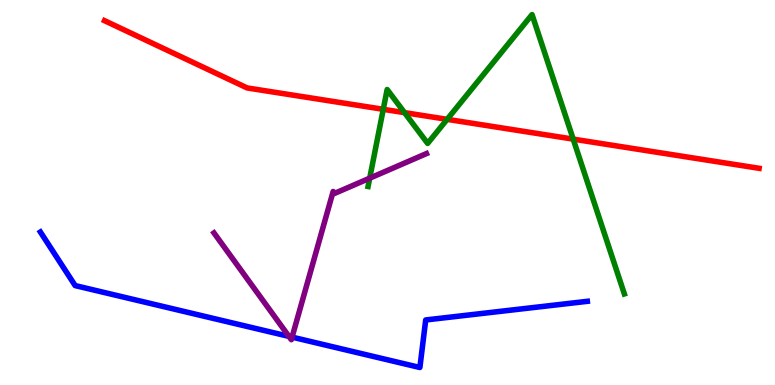[{'lines': ['blue', 'red'], 'intersections': []}, {'lines': ['green', 'red'], 'intersections': [{'x': 4.95, 'y': 7.16}, {'x': 5.22, 'y': 7.07}, {'x': 5.77, 'y': 6.9}, {'x': 7.4, 'y': 6.39}]}, {'lines': ['purple', 'red'], 'intersections': []}, {'lines': ['blue', 'green'], 'intersections': []}, {'lines': ['blue', 'purple'], 'intersections': [{'x': 3.73, 'y': 1.26}, {'x': 3.77, 'y': 1.24}]}, {'lines': ['green', 'purple'], 'intersections': [{'x': 4.77, 'y': 5.37}]}]